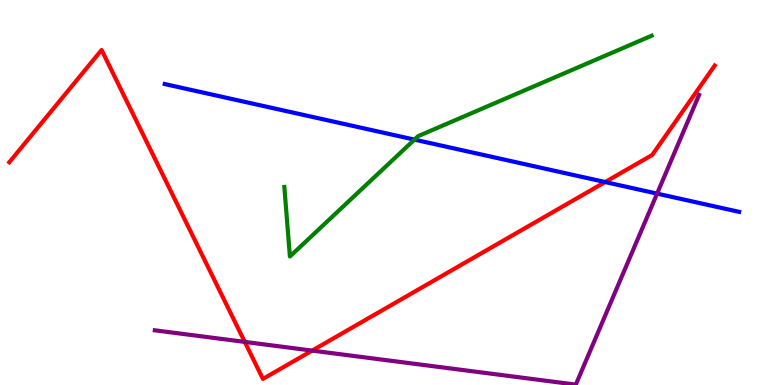[{'lines': ['blue', 'red'], 'intersections': [{'x': 7.81, 'y': 5.27}]}, {'lines': ['green', 'red'], 'intersections': []}, {'lines': ['purple', 'red'], 'intersections': [{'x': 3.16, 'y': 1.12}, {'x': 4.03, 'y': 0.894}]}, {'lines': ['blue', 'green'], 'intersections': [{'x': 5.35, 'y': 6.37}]}, {'lines': ['blue', 'purple'], 'intersections': [{'x': 8.48, 'y': 4.97}]}, {'lines': ['green', 'purple'], 'intersections': []}]